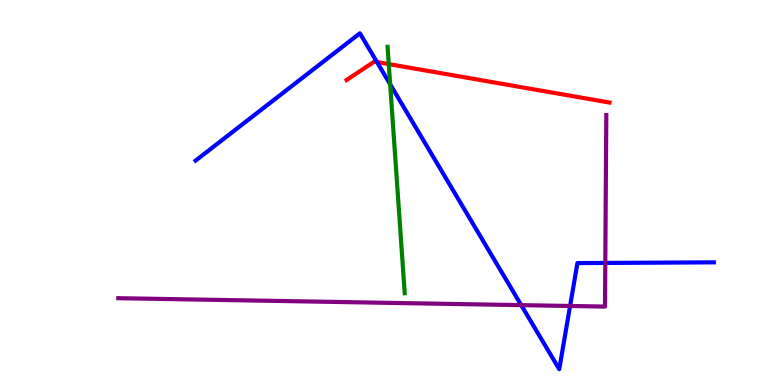[{'lines': ['blue', 'red'], 'intersections': [{'x': 4.86, 'y': 8.39}]}, {'lines': ['green', 'red'], 'intersections': [{'x': 5.02, 'y': 8.34}]}, {'lines': ['purple', 'red'], 'intersections': []}, {'lines': ['blue', 'green'], 'intersections': [{'x': 5.03, 'y': 7.81}]}, {'lines': ['blue', 'purple'], 'intersections': [{'x': 6.73, 'y': 2.07}, {'x': 7.36, 'y': 2.05}, {'x': 7.81, 'y': 3.17}]}, {'lines': ['green', 'purple'], 'intersections': []}]